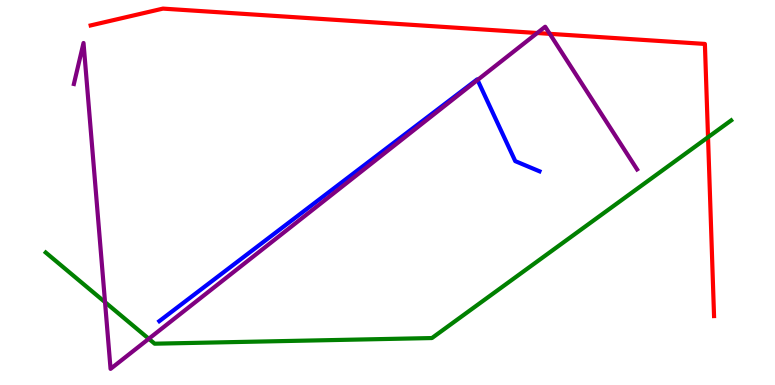[{'lines': ['blue', 'red'], 'intersections': []}, {'lines': ['green', 'red'], 'intersections': [{'x': 9.14, 'y': 6.44}]}, {'lines': ['purple', 'red'], 'intersections': [{'x': 6.93, 'y': 9.14}, {'x': 7.09, 'y': 9.12}]}, {'lines': ['blue', 'green'], 'intersections': []}, {'lines': ['blue', 'purple'], 'intersections': [{'x': 6.16, 'y': 7.92}]}, {'lines': ['green', 'purple'], 'intersections': [{'x': 1.36, 'y': 2.15}, {'x': 1.92, 'y': 1.2}]}]